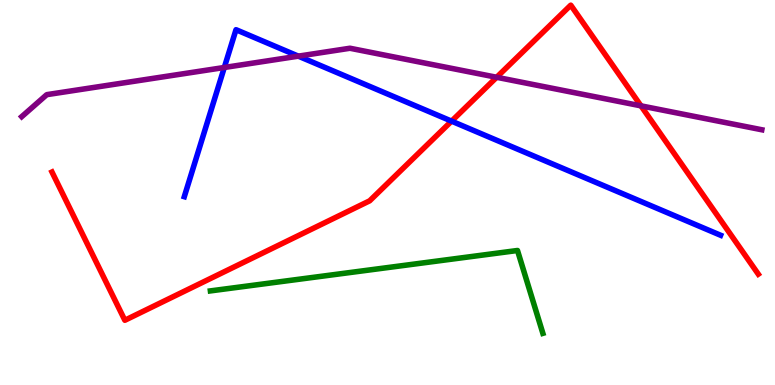[{'lines': ['blue', 'red'], 'intersections': [{'x': 5.83, 'y': 6.85}]}, {'lines': ['green', 'red'], 'intersections': []}, {'lines': ['purple', 'red'], 'intersections': [{'x': 6.41, 'y': 7.99}, {'x': 8.27, 'y': 7.25}]}, {'lines': ['blue', 'green'], 'intersections': []}, {'lines': ['blue', 'purple'], 'intersections': [{'x': 2.89, 'y': 8.25}, {'x': 3.85, 'y': 8.54}]}, {'lines': ['green', 'purple'], 'intersections': []}]